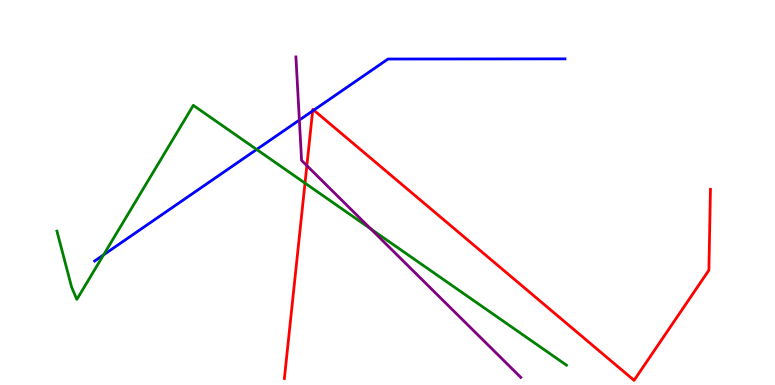[{'lines': ['blue', 'red'], 'intersections': [{'x': 4.03, 'y': 7.12}, {'x': 4.05, 'y': 7.14}]}, {'lines': ['green', 'red'], 'intersections': [{'x': 3.94, 'y': 5.24}]}, {'lines': ['purple', 'red'], 'intersections': [{'x': 3.96, 'y': 5.7}]}, {'lines': ['blue', 'green'], 'intersections': [{'x': 1.34, 'y': 3.38}, {'x': 3.31, 'y': 6.12}]}, {'lines': ['blue', 'purple'], 'intersections': [{'x': 3.86, 'y': 6.88}]}, {'lines': ['green', 'purple'], 'intersections': [{'x': 4.78, 'y': 4.05}]}]